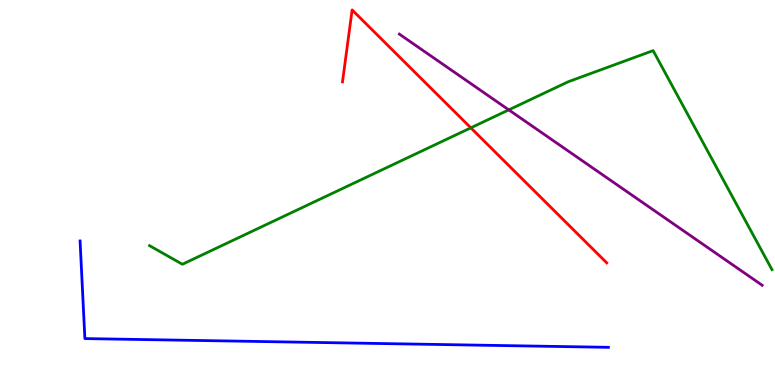[{'lines': ['blue', 'red'], 'intersections': []}, {'lines': ['green', 'red'], 'intersections': [{'x': 6.08, 'y': 6.68}]}, {'lines': ['purple', 'red'], 'intersections': []}, {'lines': ['blue', 'green'], 'intersections': []}, {'lines': ['blue', 'purple'], 'intersections': []}, {'lines': ['green', 'purple'], 'intersections': [{'x': 6.57, 'y': 7.15}]}]